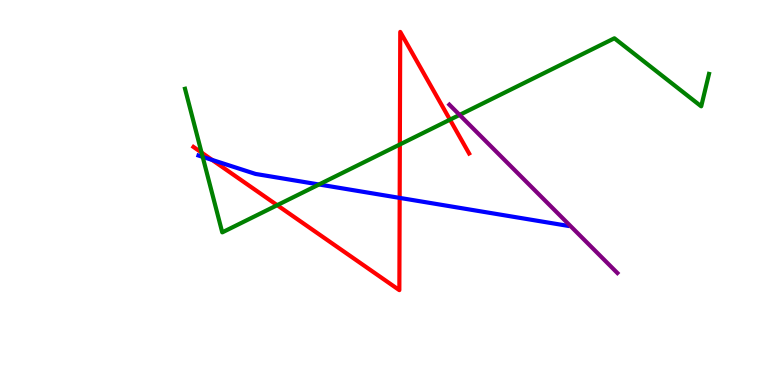[{'lines': ['blue', 'red'], 'intersections': [{'x': 2.74, 'y': 5.85}, {'x': 5.16, 'y': 4.86}]}, {'lines': ['green', 'red'], 'intersections': [{'x': 2.6, 'y': 6.04}, {'x': 3.58, 'y': 4.67}, {'x': 5.16, 'y': 6.25}, {'x': 5.81, 'y': 6.89}]}, {'lines': ['purple', 'red'], 'intersections': []}, {'lines': ['blue', 'green'], 'intersections': [{'x': 2.62, 'y': 5.93}, {'x': 4.12, 'y': 5.21}]}, {'lines': ['blue', 'purple'], 'intersections': []}, {'lines': ['green', 'purple'], 'intersections': [{'x': 5.93, 'y': 7.02}]}]